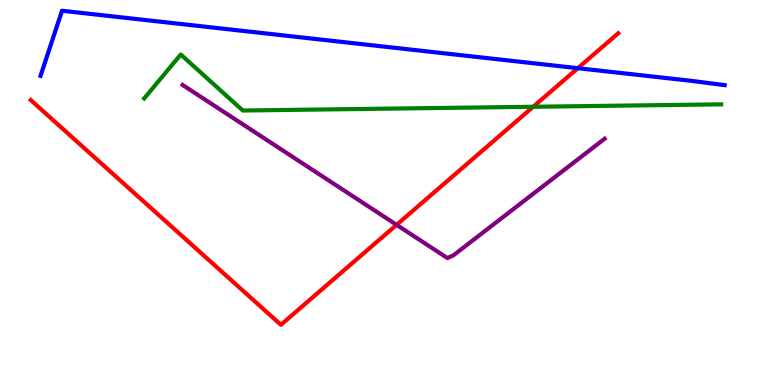[{'lines': ['blue', 'red'], 'intersections': [{'x': 7.46, 'y': 8.23}]}, {'lines': ['green', 'red'], 'intersections': [{'x': 6.88, 'y': 7.23}]}, {'lines': ['purple', 'red'], 'intersections': [{'x': 5.12, 'y': 4.16}]}, {'lines': ['blue', 'green'], 'intersections': []}, {'lines': ['blue', 'purple'], 'intersections': []}, {'lines': ['green', 'purple'], 'intersections': []}]